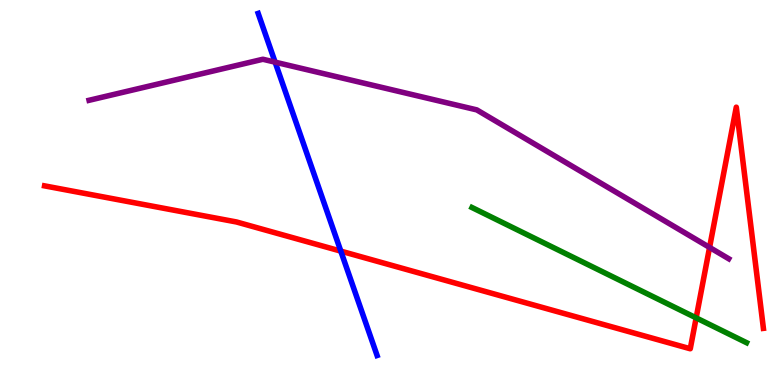[{'lines': ['blue', 'red'], 'intersections': [{'x': 4.4, 'y': 3.48}]}, {'lines': ['green', 'red'], 'intersections': [{'x': 8.98, 'y': 1.74}]}, {'lines': ['purple', 'red'], 'intersections': [{'x': 9.16, 'y': 3.57}]}, {'lines': ['blue', 'green'], 'intersections': []}, {'lines': ['blue', 'purple'], 'intersections': [{'x': 3.55, 'y': 8.39}]}, {'lines': ['green', 'purple'], 'intersections': []}]